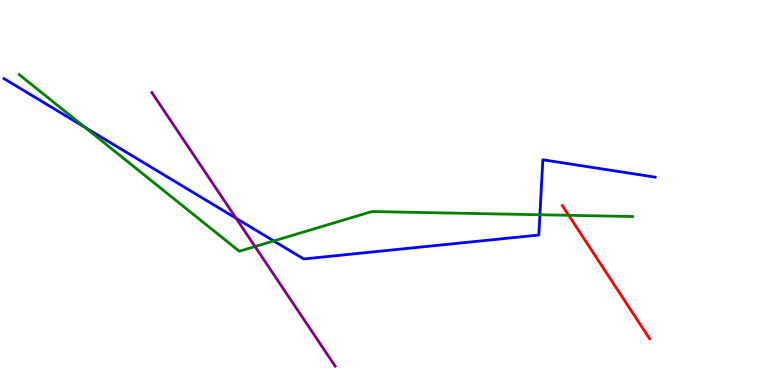[{'lines': ['blue', 'red'], 'intersections': []}, {'lines': ['green', 'red'], 'intersections': [{'x': 7.34, 'y': 4.41}]}, {'lines': ['purple', 'red'], 'intersections': []}, {'lines': ['blue', 'green'], 'intersections': [{'x': 1.09, 'y': 6.69}, {'x': 3.53, 'y': 3.74}, {'x': 6.97, 'y': 4.42}]}, {'lines': ['blue', 'purple'], 'intersections': [{'x': 3.05, 'y': 4.33}]}, {'lines': ['green', 'purple'], 'intersections': [{'x': 3.29, 'y': 3.6}]}]